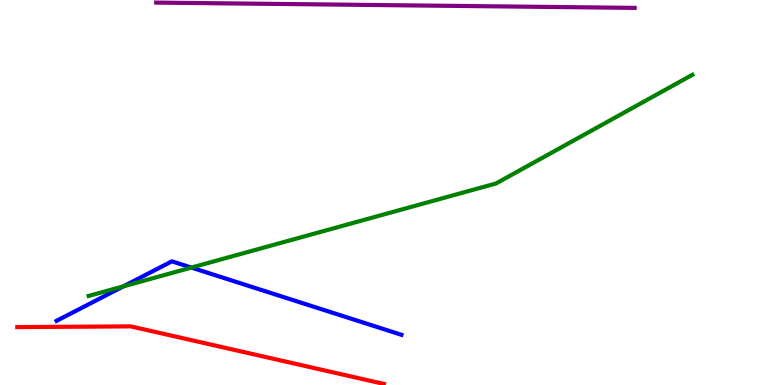[{'lines': ['blue', 'red'], 'intersections': []}, {'lines': ['green', 'red'], 'intersections': []}, {'lines': ['purple', 'red'], 'intersections': []}, {'lines': ['blue', 'green'], 'intersections': [{'x': 1.59, 'y': 2.56}, {'x': 2.47, 'y': 3.05}]}, {'lines': ['blue', 'purple'], 'intersections': []}, {'lines': ['green', 'purple'], 'intersections': []}]